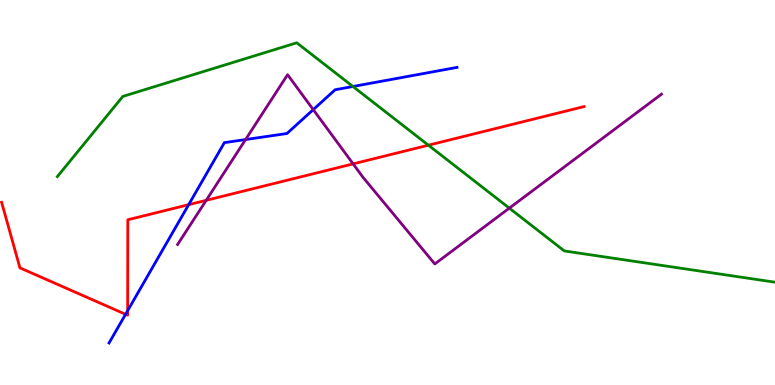[{'lines': ['blue', 'red'], 'intersections': [{'x': 1.62, 'y': 1.84}, {'x': 1.65, 'y': 1.93}, {'x': 2.43, 'y': 4.68}]}, {'lines': ['green', 'red'], 'intersections': [{'x': 5.53, 'y': 6.23}]}, {'lines': ['purple', 'red'], 'intersections': [{'x': 2.66, 'y': 4.8}, {'x': 4.56, 'y': 5.74}]}, {'lines': ['blue', 'green'], 'intersections': [{'x': 4.55, 'y': 7.75}]}, {'lines': ['blue', 'purple'], 'intersections': [{'x': 3.17, 'y': 6.38}, {'x': 4.04, 'y': 7.15}]}, {'lines': ['green', 'purple'], 'intersections': [{'x': 6.57, 'y': 4.59}]}]